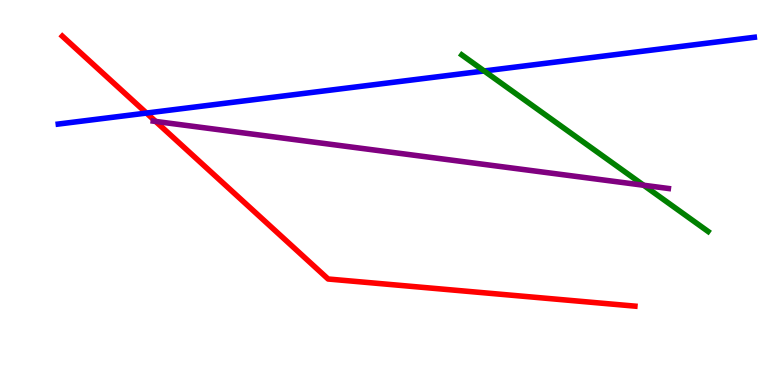[{'lines': ['blue', 'red'], 'intersections': [{'x': 1.89, 'y': 7.06}]}, {'lines': ['green', 'red'], 'intersections': []}, {'lines': ['purple', 'red'], 'intersections': [{'x': 2.01, 'y': 6.85}]}, {'lines': ['blue', 'green'], 'intersections': [{'x': 6.25, 'y': 8.16}]}, {'lines': ['blue', 'purple'], 'intersections': []}, {'lines': ['green', 'purple'], 'intersections': [{'x': 8.3, 'y': 5.19}]}]